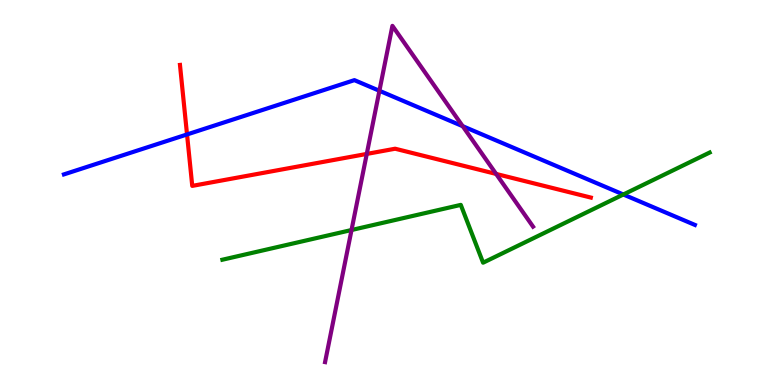[{'lines': ['blue', 'red'], 'intersections': [{'x': 2.41, 'y': 6.51}]}, {'lines': ['green', 'red'], 'intersections': []}, {'lines': ['purple', 'red'], 'intersections': [{'x': 4.73, 'y': 6.0}, {'x': 6.4, 'y': 5.48}]}, {'lines': ['blue', 'green'], 'intersections': [{'x': 8.04, 'y': 4.95}]}, {'lines': ['blue', 'purple'], 'intersections': [{'x': 4.9, 'y': 7.64}, {'x': 5.97, 'y': 6.72}]}, {'lines': ['green', 'purple'], 'intersections': [{'x': 4.54, 'y': 4.03}]}]